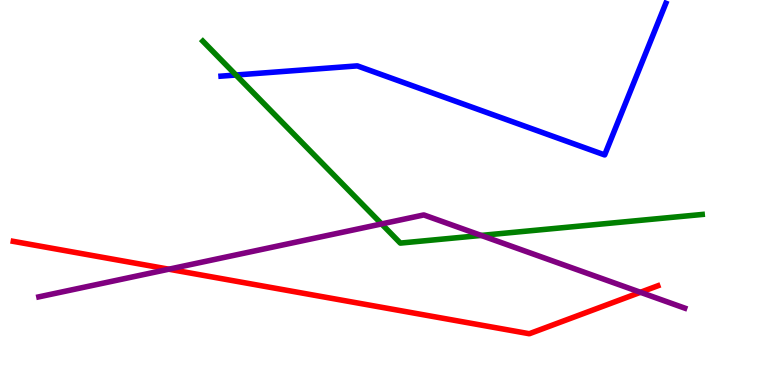[{'lines': ['blue', 'red'], 'intersections': []}, {'lines': ['green', 'red'], 'intersections': []}, {'lines': ['purple', 'red'], 'intersections': [{'x': 2.18, 'y': 3.01}, {'x': 8.26, 'y': 2.41}]}, {'lines': ['blue', 'green'], 'intersections': [{'x': 3.04, 'y': 8.05}]}, {'lines': ['blue', 'purple'], 'intersections': []}, {'lines': ['green', 'purple'], 'intersections': [{'x': 4.92, 'y': 4.18}, {'x': 6.21, 'y': 3.88}]}]